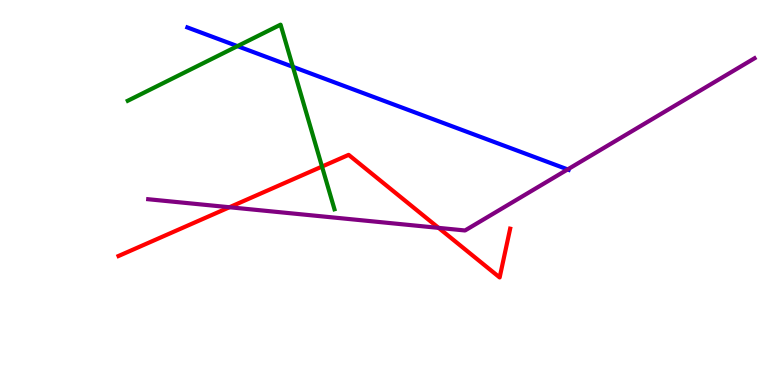[{'lines': ['blue', 'red'], 'intersections': []}, {'lines': ['green', 'red'], 'intersections': [{'x': 4.15, 'y': 5.67}]}, {'lines': ['purple', 'red'], 'intersections': [{'x': 2.96, 'y': 4.62}, {'x': 5.66, 'y': 4.08}]}, {'lines': ['blue', 'green'], 'intersections': [{'x': 3.06, 'y': 8.8}, {'x': 3.78, 'y': 8.26}]}, {'lines': ['blue', 'purple'], 'intersections': [{'x': 7.32, 'y': 5.6}]}, {'lines': ['green', 'purple'], 'intersections': []}]